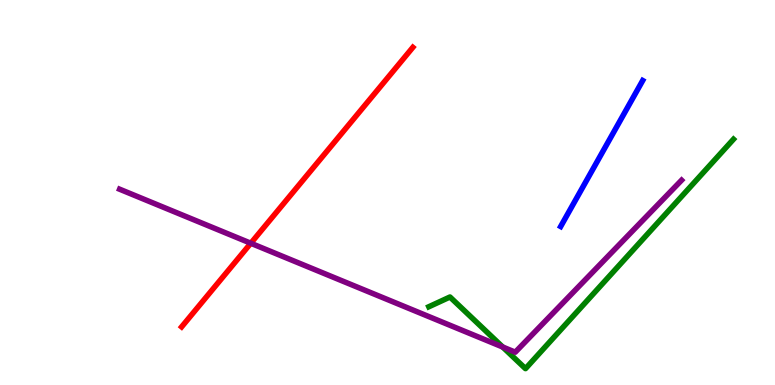[{'lines': ['blue', 'red'], 'intersections': []}, {'lines': ['green', 'red'], 'intersections': []}, {'lines': ['purple', 'red'], 'intersections': [{'x': 3.24, 'y': 3.68}]}, {'lines': ['blue', 'green'], 'intersections': []}, {'lines': ['blue', 'purple'], 'intersections': []}, {'lines': ['green', 'purple'], 'intersections': [{'x': 6.49, 'y': 0.987}]}]